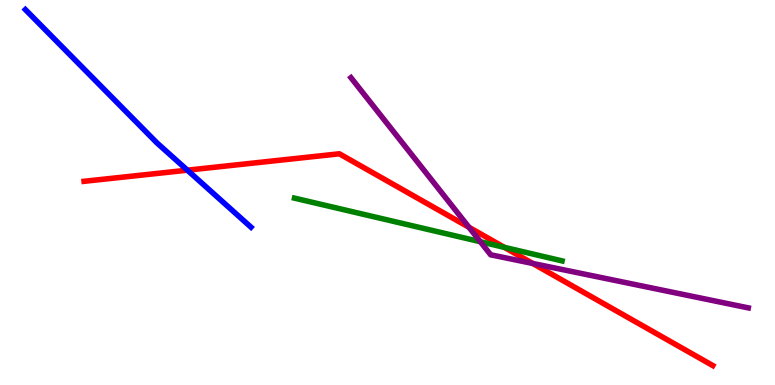[{'lines': ['blue', 'red'], 'intersections': [{'x': 2.42, 'y': 5.58}]}, {'lines': ['green', 'red'], 'intersections': [{'x': 6.51, 'y': 3.58}]}, {'lines': ['purple', 'red'], 'intersections': [{'x': 6.05, 'y': 4.1}, {'x': 6.87, 'y': 3.16}]}, {'lines': ['blue', 'green'], 'intersections': []}, {'lines': ['blue', 'purple'], 'intersections': []}, {'lines': ['green', 'purple'], 'intersections': [{'x': 6.2, 'y': 3.72}]}]